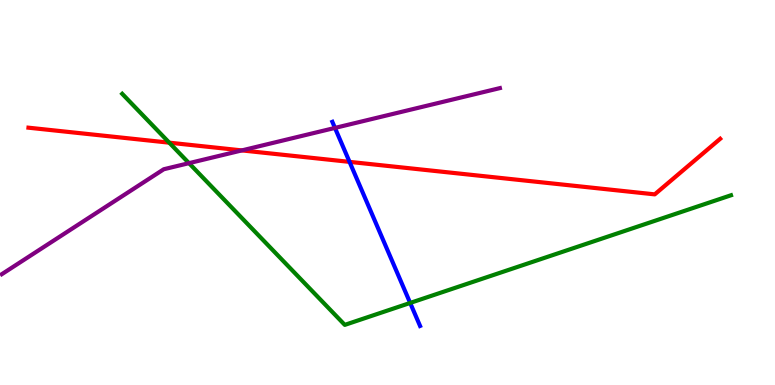[{'lines': ['blue', 'red'], 'intersections': [{'x': 4.51, 'y': 5.8}]}, {'lines': ['green', 'red'], 'intersections': [{'x': 2.18, 'y': 6.29}]}, {'lines': ['purple', 'red'], 'intersections': [{'x': 3.12, 'y': 6.09}]}, {'lines': ['blue', 'green'], 'intersections': [{'x': 5.29, 'y': 2.13}]}, {'lines': ['blue', 'purple'], 'intersections': [{'x': 4.32, 'y': 6.68}]}, {'lines': ['green', 'purple'], 'intersections': [{'x': 2.44, 'y': 5.76}]}]